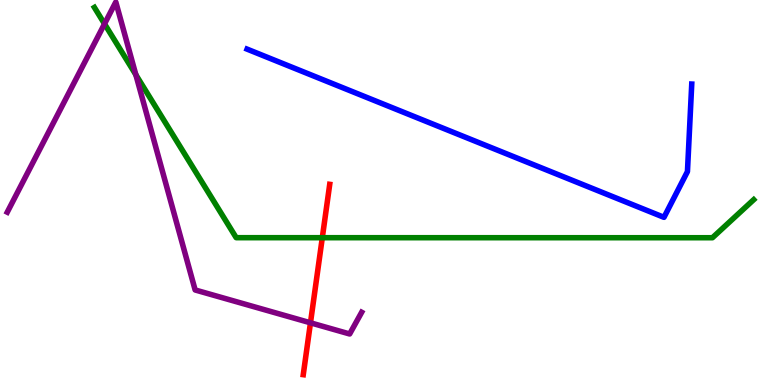[{'lines': ['blue', 'red'], 'intersections': []}, {'lines': ['green', 'red'], 'intersections': [{'x': 4.16, 'y': 3.83}]}, {'lines': ['purple', 'red'], 'intersections': [{'x': 4.01, 'y': 1.62}]}, {'lines': ['blue', 'green'], 'intersections': []}, {'lines': ['blue', 'purple'], 'intersections': []}, {'lines': ['green', 'purple'], 'intersections': [{'x': 1.35, 'y': 9.38}, {'x': 1.75, 'y': 8.06}]}]